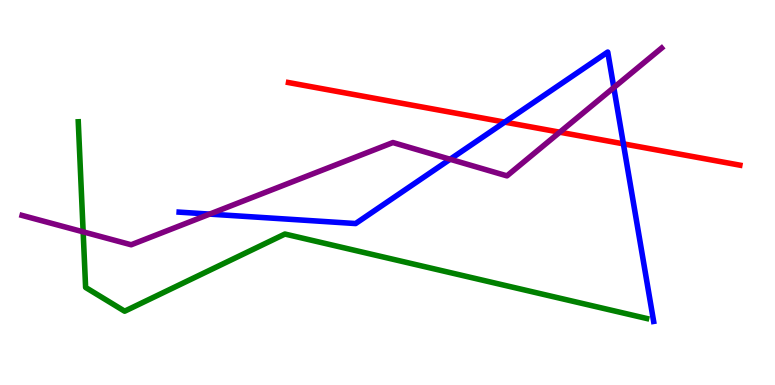[{'lines': ['blue', 'red'], 'intersections': [{'x': 6.51, 'y': 6.83}, {'x': 8.04, 'y': 6.26}]}, {'lines': ['green', 'red'], 'intersections': []}, {'lines': ['purple', 'red'], 'intersections': [{'x': 7.22, 'y': 6.57}]}, {'lines': ['blue', 'green'], 'intersections': []}, {'lines': ['blue', 'purple'], 'intersections': [{'x': 2.71, 'y': 4.44}, {'x': 5.81, 'y': 5.86}, {'x': 7.92, 'y': 7.73}]}, {'lines': ['green', 'purple'], 'intersections': [{'x': 1.07, 'y': 3.98}]}]